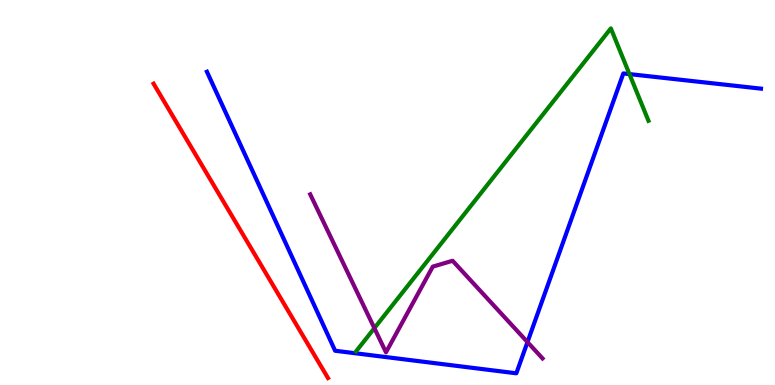[{'lines': ['blue', 'red'], 'intersections': []}, {'lines': ['green', 'red'], 'intersections': []}, {'lines': ['purple', 'red'], 'intersections': []}, {'lines': ['blue', 'green'], 'intersections': [{'x': 8.12, 'y': 8.08}]}, {'lines': ['blue', 'purple'], 'intersections': [{'x': 6.81, 'y': 1.11}]}, {'lines': ['green', 'purple'], 'intersections': [{'x': 4.83, 'y': 1.48}]}]